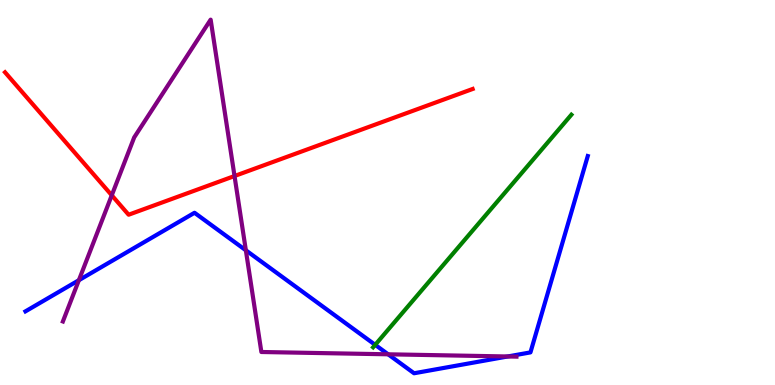[{'lines': ['blue', 'red'], 'intersections': []}, {'lines': ['green', 'red'], 'intersections': []}, {'lines': ['purple', 'red'], 'intersections': [{'x': 1.44, 'y': 4.93}, {'x': 3.03, 'y': 5.43}]}, {'lines': ['blue', 'green'], 'intersections': [{'x': 4.84, 'y': 1.04}]}, {'lines': ['blue', 'purple'], 'intersections': [{'x': 1.02, 'y': 2.72}, {'x': 3.17, 'y': 3.5}, {'x': 5.01, 'y': 0.797}, {'x': 6.55, 'y': 0.741}]}, {'lines': ['green', 'purple'], 'intersections': []}]